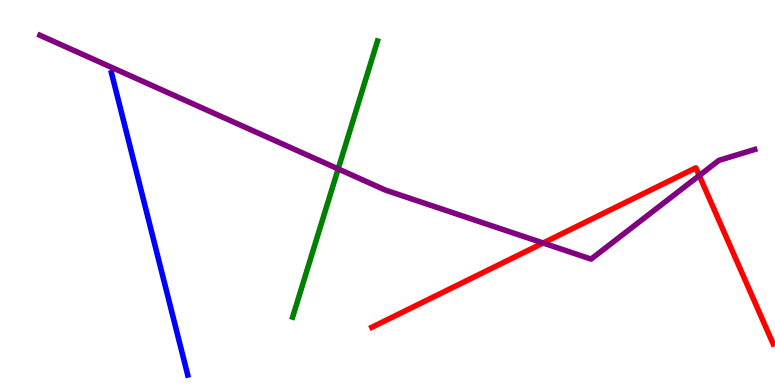[{'lines': ['blue', 'red'], 'intersections': []}, {'lines': ['green', 'red'], 'intersections': []}, {'lines': ['purple', 'red'], 'intersections': [{'x': 7.01, 'y': 3.69}, {'x': 9.02, 'y': 5.44}]}, {'lines': ['blue', 'green'], 'intersections': []}, {'lines': ['blue', 'purple'], 'intersections': []}, {'lines': ['green', 'purple'], 'intersections': [{'x': 4.36, 'y': 5.61}]}]